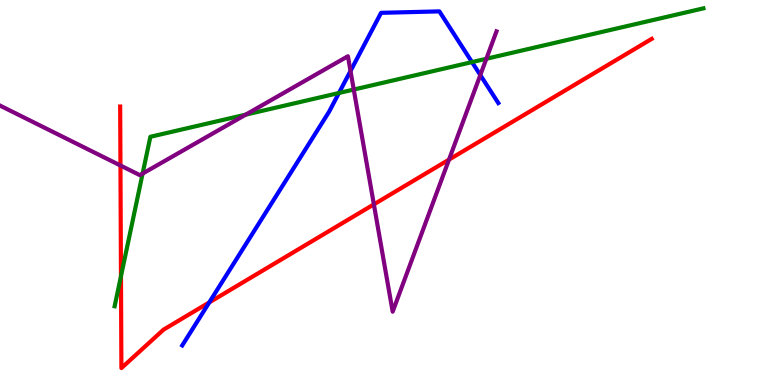[{'lines': ['blue', 'red'], 'intersections': [{'x': 2.7, 'y': 2.15}]}, {'lines': ['green', 'red'], 'intersections': [{'x': 1.56, 'y': 2.83}]}, {'lines': ['purple', 'red'], 'intersections': [{'x': 1.55, 'y': 5.7}, {'x': 4.82, 'y': 4.69}, {'x': 5.79, 'y': 5.85}]}, {'lines': ['blue', 'green'], 'intersections': [{'x': 4.37, 'y': 7.58}, {'x': 6.09, 'y': 8.39}]}, {'lines': ['blue', 'purple'], 'intersections': [{'x': 4.52, 'y': 8.16}, {'x': 6.2, 'y': 8.05}]}, {'lines': ['green', 'purple'], 'intersections': [{'x': 1.84, 'y': 5.49}, {'x': 3.17, 'y': 7.02}, {'x': 4.56, 'y': 7.67}, {'x': 6.28, 'y': 8.47}]}]